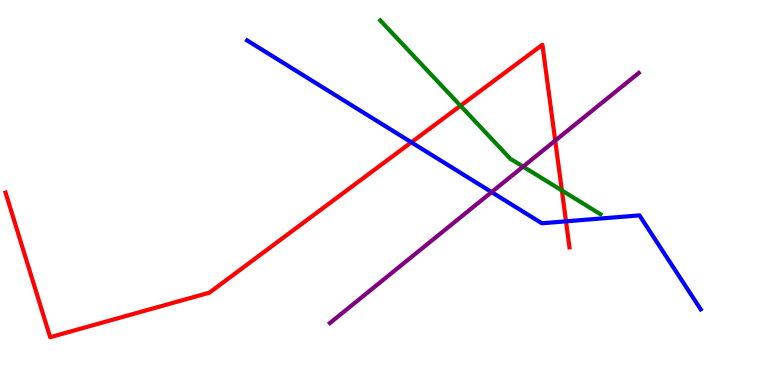[{'lines': ['blue', 'red'], 'intersections': [{'x': 5.31, 'y': 6.3}, {'x': 7.3, 'y': 4.25}]}, {'lines': ['green', 'red'], 'intersections': [{'x': 5.94, 'y': 7.25}, {'x': 7.25, 'y': 5.05}]}, {'lines': ['purple', 'red'], 'intersections': [{'x': 7.16, 'y': 6.35}]}, {'lines': ['blue', 'green'], 'intersections': []}, {'lines': ['blue', 'purple'], 'intersections': [{'x': 6.34, 'y': 5.01}]}, {'lines': ['green', 'purple'], 'intersections': [{'x': 6.75, 'y': 5.67}]}]